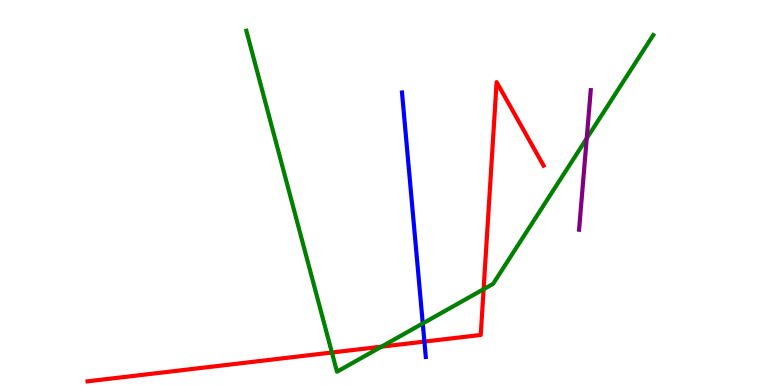[{'lines': ['blue', 'red'], 'intersections': [{'x': 5.48, 'y': 1.13}]}, {'lines': ['green', 'red'], 'intersections': [{'x': 4.28, 'y': 0.844}, {'x': 4.92, 'y': 0.996}, {'x': 6.24, 'y': 2.49}]}, {'lines': ['purple', 'red'], 'intersections': []}, {'lines': ['blue', 'green'], 'intersections': [{'x': 5.46, 'y': 1.6}]}, {'lines': ['blue', 'purple'], 'intersections': []}, {'lines': ['green', 'purple'], 'intersections': [{'x': 7.57, 'y': 6.4}]}]